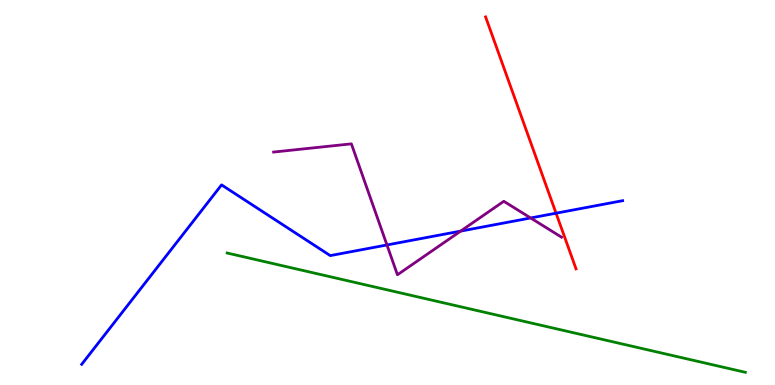[{'lines': ['blue', 'red'], 'intersections': [{'x': 7.17, 'y': 4.46}]}, {'lines': ['green', 'red'], 'intersections': []}, {'lines': ['purple', 'red'], 'intersections': []}, {'lines': ['blue', 'green'], 'intersections': []}, {'lines': ['blue', 'purple'], 'intersections': [{'x': 4.99, 'y': 3.64}, {'x': 5.94, 'y': 4.0}, {'x': 6.85, 'y': 4.34}]}, {'lines': ['green', 'purple'], 'intersections': []}]